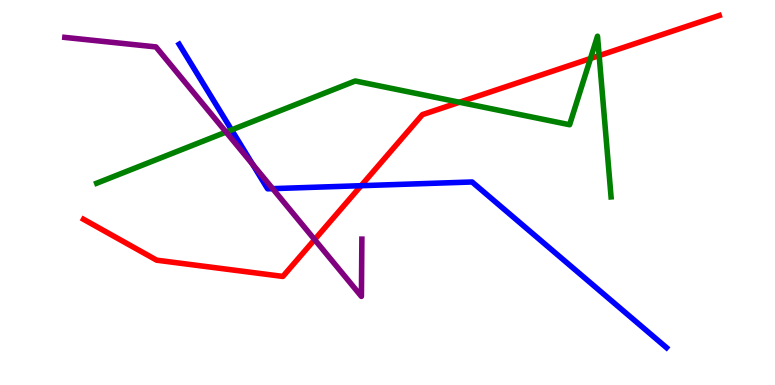[{'lines': ['blue', 'red'], 'intersections': [{'x': 4.66, 'y': 5.18}]}, {'lines': ['green', 'red'], 'intersections': [{'x': 5.93, 'y': 7.34}, {'x': 7.62, 'y': 8.48}, {'x': 7.73, 'y': 8.56}]}, {'lines': ['purple', 'red'], 'intersections': [{'x': 4.06, 'y': 3.78}]}, {'lines': ['blue', 'green'], 'intersections': [{'x': 2.99, 'y': 6.63}]}, {'lines': ['blue', 'purple'], 'intersections': [{'x': 3.26, 'y': 5.73}, {'x': 3.52, 'y': 5.1}]}, {'lines': ['green', 'purple'], 'intersections': [{'x': 2.92, 'y': 6.57}]}]